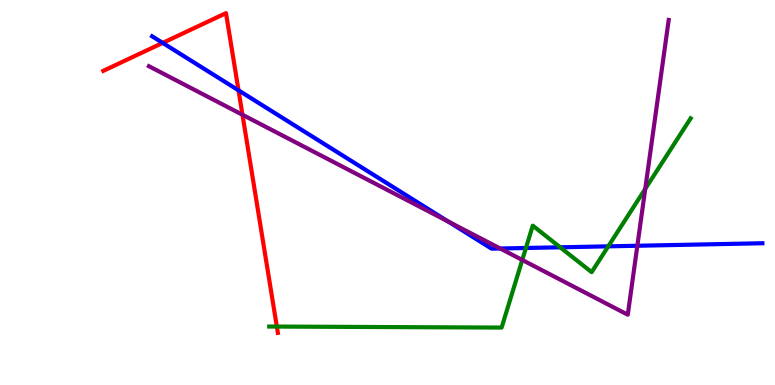[{'lines': ['blue', 'red'], 'intersections': [{'x': 2.1, 'y': 8.89}, {'x': 3.08, 'y': 7.65}]}, {'lines': ['green', 'red'], 'intersections': [{'x': 3.57, 'y': 1.52}]}, {'lines': ['purple', 'red'], 'intersections': [{'x': 3.13, 'y': 7.02}]}, {'lines': ['blue', 'green'], 'intersections': [{'x': 6.79, 'y': 3.56}, {'x': 7.23, 'y': 3.58}, {'x': 7.85, 'y': 3.6}]}, {'lines': ['blue', 'purple'], 'intersections': [{'x': 5.78, 'y': 4.25}, {'x': 6.45, 'y': 3.55}, {'x': 8.22, 'y': 3.62}]}, {'lines': ['green', 'purple'], 'intersections': [{'x': 6.74, 'y': 3.25}, {'x': 8.33, 'y': 5.09}]}]